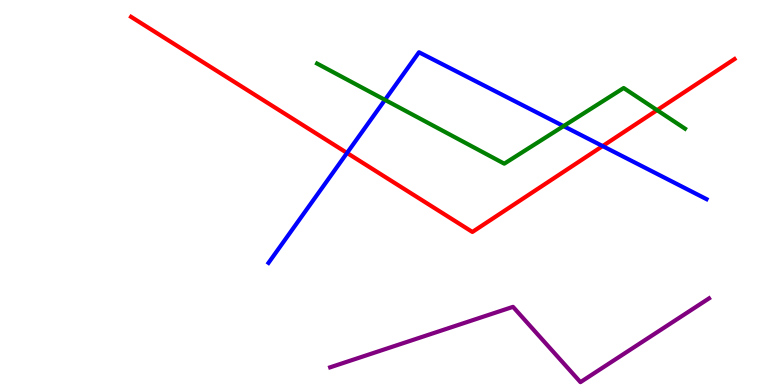[{'lines': ['blue', 'red'], 'intersections': [{'x': 4.48, 'y': 6.03}, {'x': 7.78, 'y': 6.21}]}, {'lines': ['green', 'red'], 'intersections': [{'x': 8.48, 'y': 7.14}]}, {'lines': ['purple', 'red'], 'intersections': []}, {'lines': ['blue', 'green'], 'intersections': [{'x': 4.97, 'y': 7.41}, {'x': 7.27, 'y': 6.72}]}, {'lines': ['blue', 'purple'], 'intersections': []}, {'lines': ['green', 'purple'], 'intersections': []}]